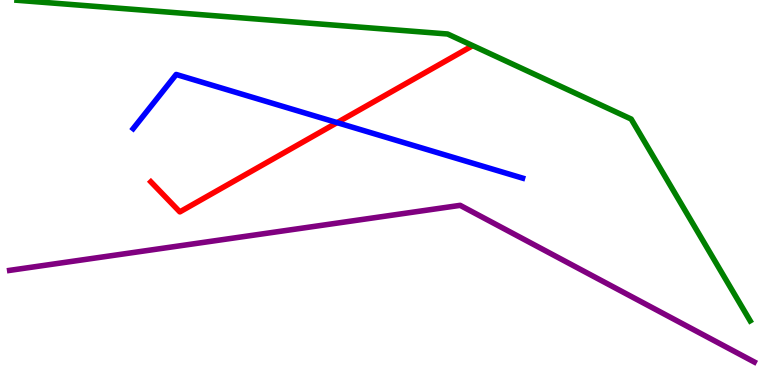[{'lines': ['blue', 'red'], 'intersections': [{'x': 4.35, 'y': 6.82}]}, {'lines': ['green', 'red'], 'intersections': []}, {'lines': ['purple', 'red'], 'intersections': []}, {'lines': ['blue', 'green'], 'intersections': []}, {'lines': ['blue', 'purple'], 'intersections': []}, {'lines': ['green', 'purple'], 'intersections': []}]